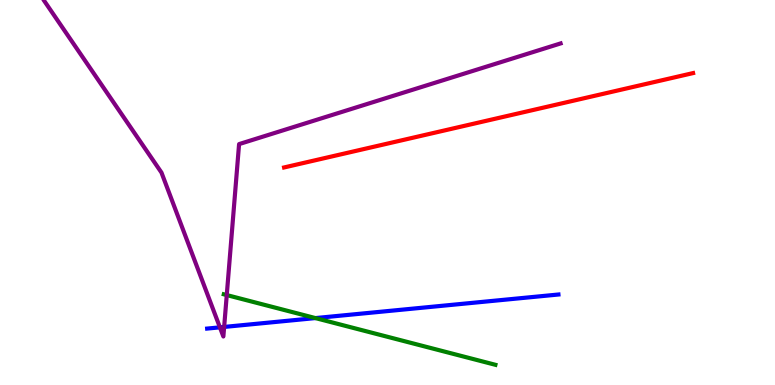[{'lines': ['blue', 'red'], 'intersections': []}, {'lines': ['green', 'red'], 'intersections': []}, {'lines': ['purple', 'red'], 'intersections': []}, {'lines': ['blue', 'green'], 'intersections': [{'x': 4.07, 'y': 1.74}]}, {'lines': ['blue', 'purple'], 'intersections': [{'x': 2.84, 'y': 1.5}, {'x': 2.89, 'y': 1.51}]}, {'lines': ['green', 'purple'], 'intersections': [{'x': 2.93, 'y': 2.34}]}]